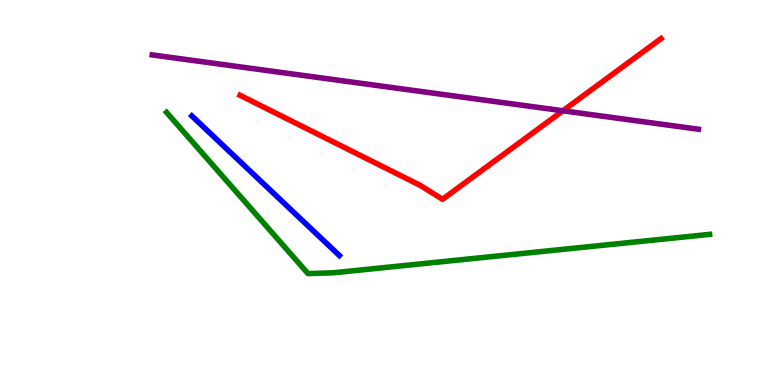[{'lines': ['blue', 'red'], 'intersections': []}, {'lines': ['green', 'red'], 'intersections': []}, {'lines': ['purple', 'red'], 'intersections': [{'x': 7.26, 'y': 7.12}]}, {'lines': ['blue', 'green'], 'intersections': []}, {'lines': ['blue', 'purple'], 'intersections': []}, {'lines': ['green', 'purple'], 'intersections': []}]